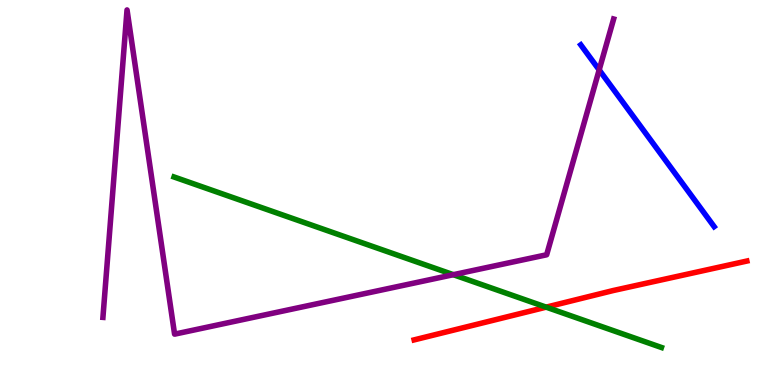[{'lines': ['blue', 'red'], 'intersections': []}, {'lines': ['green', 'red'], 'intersections': [{'x': 7.05, 'y': 2.02}]}, {'lines': ['purple', 'red'], 'intersections': []}, {'lines': ['blue', 'green'], 'intersections': []}, {'lines': ['blue', 'purple'], 'intersections': [{'x': 7.73, 'y': 8.18}]}, {'lines': ['green', 'purple'], 'intersections': [{'x': 5.85, 'y': 2.87}]}]